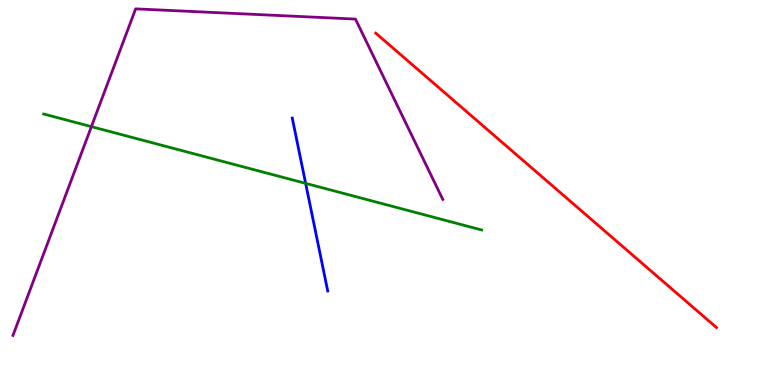[{'lines': ['blue', 'red'], 'intersections': []}, {'lines': ['green', 'red'], 'intersections': []}, {'lines': ['purple', 'red'], 'intersections': []}, {'lines': ['blue', 'green'], 'intersections': [{'x': 3.94, 'y': 5.24}]}, {'lines': ['blue', 'purple'], 'intersections': []}, {'lines': ['green', 'purple'], 'intersections': [{'x': 1.18, 'y': 6.71}]}]